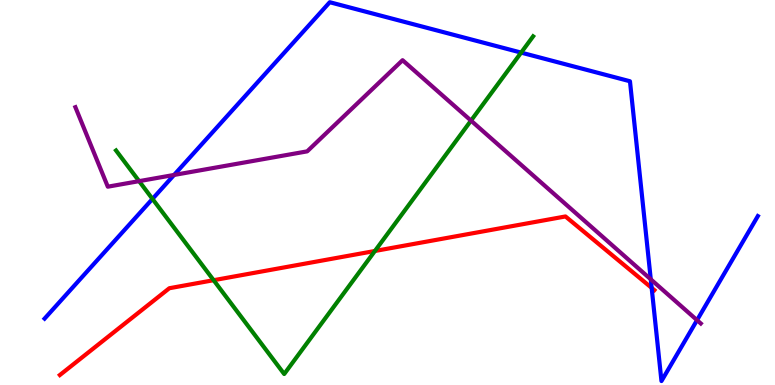[{'lines': ['blue', 'red'], 'intersections': [{'x': 8.41, 'y': 2.52}]}, {'lines': ['green', 'red'], 'intersections': [{'x': 2.76, 'y': 2.72}, {'x': 4.84, 'y': 3.48}]}, {'lines': ['purple', 'red'], 'intersections': []}, {'lines': ['blue', 'green'], 'intersections': [{'x': 1.97, 'y': 4.83}, {'x': 6.72, 'y': 8.63}]}, {'lines': ['blue', 'purple'], 'intersections': [{'x': 2.25, 'y': 5.46}, {'x': 8.4, 'y': 2.75}, {'x': 8.99, 'y': 1.68}]}, {'lines': ['green', 'purple'], 'intersections': [{'x': 1.79, 'y': 5.29}, {'x': 6.08, 'y': 6.87}]}]